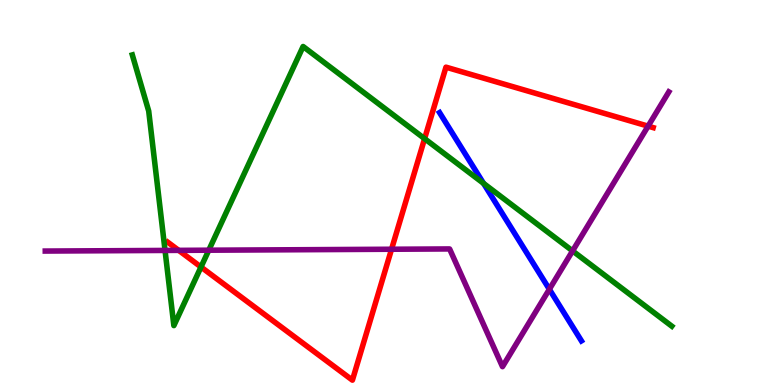[{'lines': ['blue', 'red'], 'intersections': []}, {'lines': ['green', 'red'], 'intersections': [{'x': 2.59, 'y': 3.06}, {'x': 5.48, 'y': 6.4}]}, {'lines': ['purple', 'red'], 'intersections': [{'x': 2.31, 'y': 3.5}, {'x': 5.05, 'y': 3.53}, {'x': 8.36, 'y': 6.72}]}, {'lines': ['blue', 'green'], 'intersections': [{'x': 6.24, 'y': 5.24}]}, {'lines': ['blue', 'purple'], 'intersections': [{'x': 7.09, 'y': 2.49}]}, {'lines': ['green', 'purple'], 'intersections': [{'x': 2.13, 'y': 3.5}, {'x': 2.69, 'y': 3.5}, {'x': 7.39, 'y': 3.48}]}]